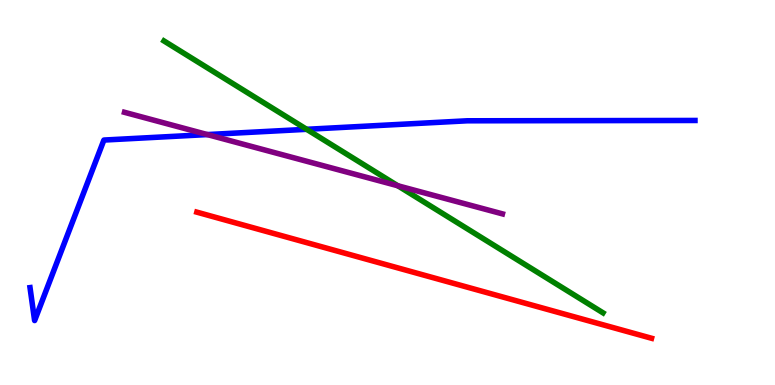[{'lines': ['blue', 'red'], 'intersections': []}, {'lines': ['green', 'red'], 'intersections': []}, {'lines': ['purple', 'red'], 'intersections': []}, {'lines': ['blue', 'green'], 'intersections': [{'x': 3.96, 'y': 6.64}]}, {'lines': ['blue', 'purple'], 'intersections': [{'x': 2.68, 'y': 6.5}]}, {'lines': ['green', 'purple'], 'intersections': [{'x': 5.13, 'y': 5.18}]}]